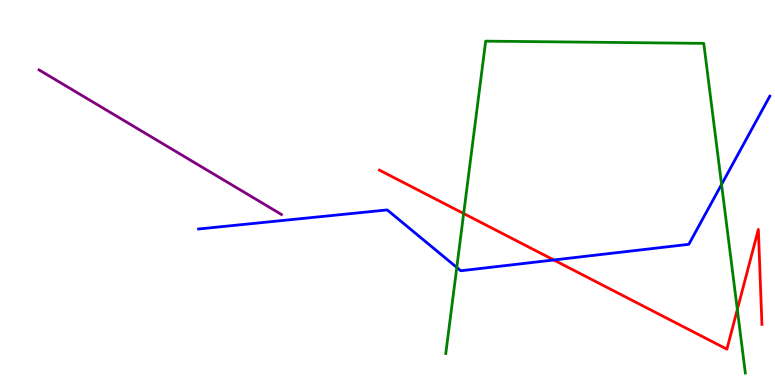[{'lines': ['blue', 'red'], 'intersections': [{'x': 7.15, 'y': 3.25}]}, {'lines': ['green', 'red'], 'intersections': [{'x': 5.98, 'y': 4.45}, {'x': 9.51, 'y': 1.96}]}, {'lines': ['purple', 'red'], 'intersections': []}, {'lines': ['blue', 'green'], 'intersections': [{'x': 5.89, 'y': 3.05}, {'x': 9.31, 'y': 5.21}]}, {'lines': ['blue', 'purple'], 'intersections': []}, {'lines': ['green', 'purple'], 'intersections': []}]